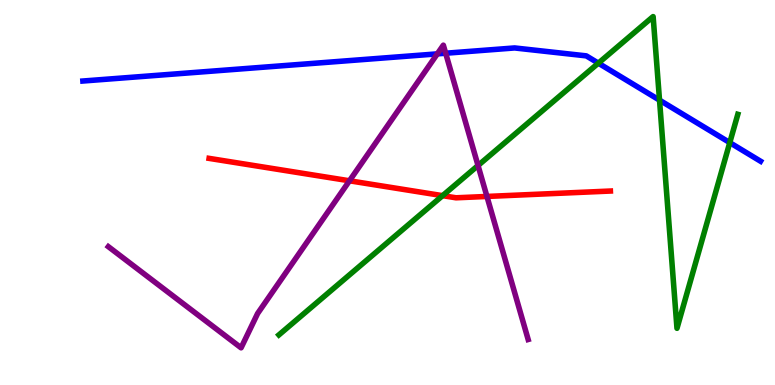[{'lines': ['blue', 'red'], 'intersections': []}, {'lines': ['green', 'red'], 'intersections': [{'x': 5.71, 'y': 4.92}]}, {'lines': ['purple', 'red'], 'intersections': [{'x': 4.51, 'y': 5.3}, {'x': 6.28, 'y': 4.9}]}, {'lines': ['blue', 'green'], 'intersections': [{'x': 7.72, 'y': 8.36}, {'x': 8.51, 'y': 7.4}, {'x': 9.42, 'y': 6.3}]}, {'lines': ['blue', 'purple'], 'intersections': [{'x': 5.64, 'y': 8.6}, {'x': 5.75, 'y': 8.62}]}, {'lines': ['green', 'purple'], 'intersections': [{'x': 6.17, 'y': 5.7}]}]